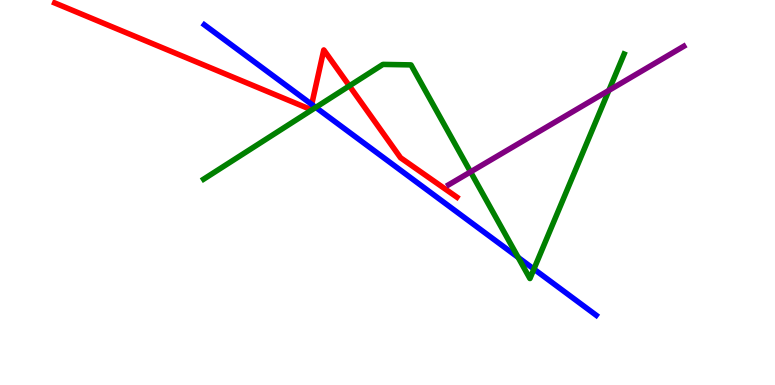[{'lines': ['blue', 'red'], 'intersections': [{'x': 4.02, 'y': 7.29}]}, {'lines': ['green', 'red'], 'intersections': [{'x': 4.51, 'y': 7.77}]}, {'lines': ['purple', 'red'], 'intersections': []}, {'lines': ['blue', 'green'], 'intersections': [{'x': 4.07, 'y': 7.21}, {'x': 6.69, 'y': 3.31}, {'x': 6.89, 'y': 3.01}]}, {'lines': ['blue', 'purple'], 'intersections': []}, {'lines': ['green', 'purple'], 'intersections': [{'x': 6.07, 'y': 5.54}, {'x': 7.86, 'y': 7.65}]}]